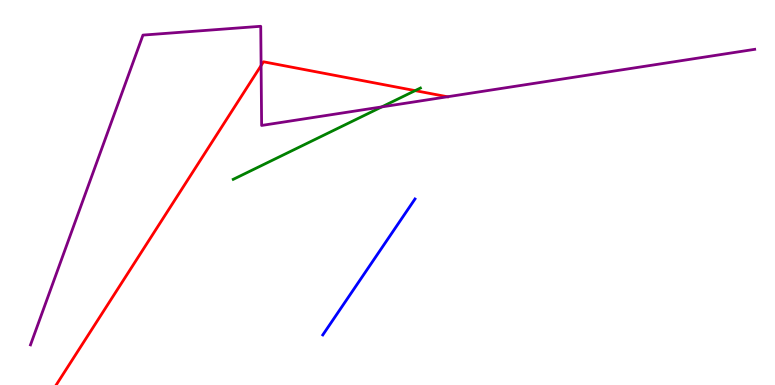[{'lines': ['blue', 'red'], 'intersections': []}, {'lines': ['green', 'red'], 'intersections': [{'x': 5.36, 'y': 7.65}]}, {'lines': ['purple', 'red'], 'intersections': [{'x': 3.37, 'y': 8.3}, {'x': 5.77, 'y': 7.49}]}, {'lines': ['blue', 'green'], 'intersections': []}, {'lines': ['blue', 'purple'], 'intersections': []}, {'lines': ['green', 'purple'], 'intersections': [{'x': 4.93, 'y': 7.22}]}]